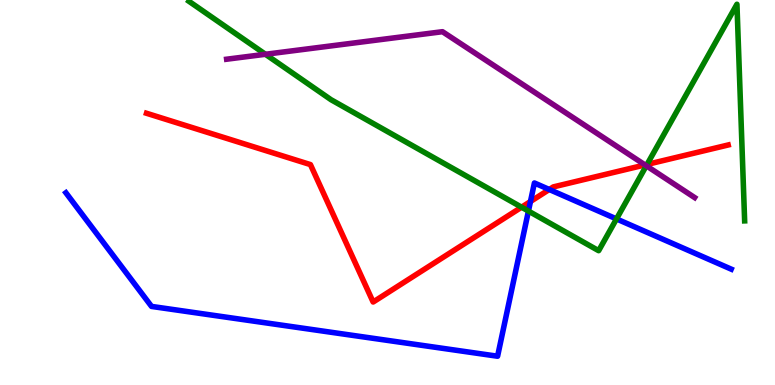[{'lines': ['blue', 'red'], 'intersections': [{'x': 6.84, 'y': 4.77}, {'x': 7.09, 'y': 5.08}]}, {'lines': ['green', 'red'], 'intersections': [{'x': 6.73, 'y': 4.62}, {'x': 8.35, 'y': 5.73}]}, {'lines': ['purple', 'red'], 'intersections': [{'x': 8.32, 'y': 5.72}]}, {'lines': ['blue', 'green'], 'intersections': [{'x': 6.82, 'y': 4.52}, {'x': 7.95, 'y': 4.31}]}, {'lines': ['blue', 'purple'], 'intersections': []}, {'lines': ['green', 'purple'], 'intersections': [{'x': 3.42, 'y': 8.59}, {'x': 8.34, 'y': 5.69}]}]